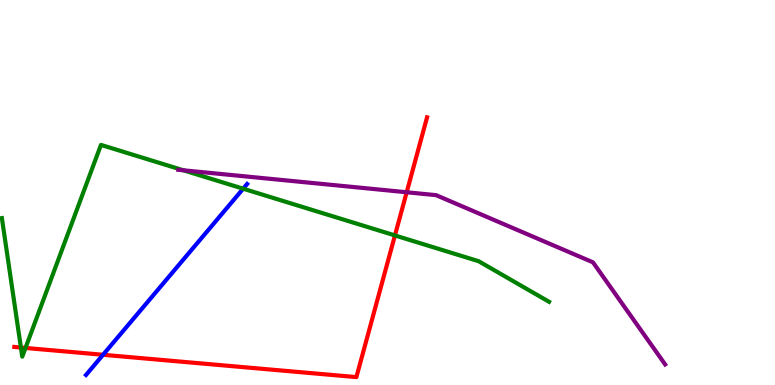[{'lines': ['blue', 'red'], 'intersections': [{'x': 1.33, 'y': 0.785}]}, {'lines': ['green', 'red'], 'intersections': [{'x': 0.27, 'y': 0.973}, {'x': 0.329, 'y': 0.963}, {'x': 5.1, 'y': 3.88}]}, {'lines': ['purple', 'red'], 'intersections': [{'x': 5.25, 'y': 5.01}]}, {'lines': ['blue', 'green'], 'intersections': [{'x': 3.14, 'y': 5.1}]}, {'lines': ['blue', 'purple'], 'intersections': []}, {'lines': ['green', 'purple'], 'intersections': [{'x': 2.37, 'y': 5.58}]}]